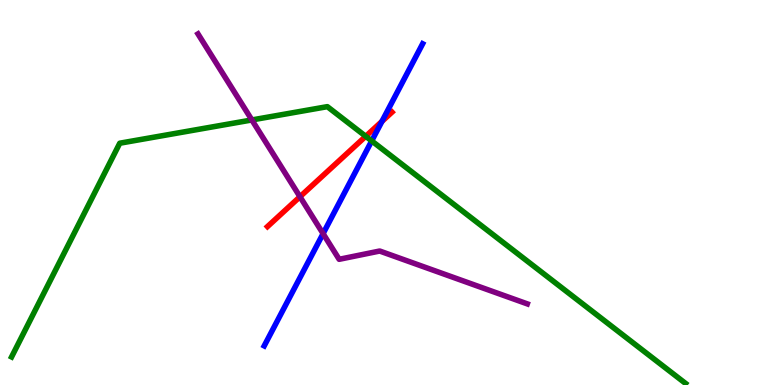[{'lines': ['blue', 'red'], 'intersections': [{'x': 4.93, 'y': 6.85}]}, {'lines': ['green', 'red'], 'intersections': [{'x': 4.72, 'y': 6.46}]}, {'lines': ['purple', 'red'], 'intersections': [{'x': 3.87, 'y': 4.89}]}, {'lines': ['blue', 'green'], 'intersections': [{'x': 4.8, 'y': 6.34}]}, {'lines': ['blue', 'purple'], 'intersections': [{'x': 4.17, 'y': 3.93}]}, {'lines': ['green', 'purple'], 'intersections': [{'x': 3.25, 'y': 6.88}]}]